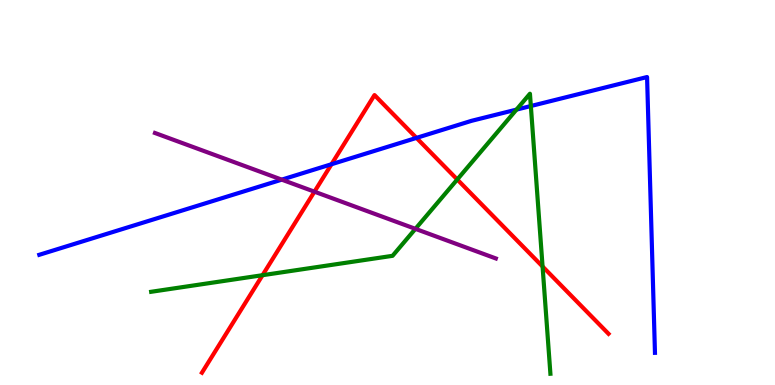[{'lines': ['blue', 'red'], 'intersections': [{'x': 4.28, 'y': 5.73}, {'x': 5.37, 'y': 6.42}]}, {'lines': ['green', 'red'], 'intersections': [{'x': 3.39, 'y': 2.85}, {'x': 5.9, 'y': 5.34}, {'x': 7.0, 'y': 3.08}]}, {'lines': ['purple', 'red'], 'intersections': [{'x': 4.06, 'y': 5.02}]}, {'lines': ['blue', 'green'], 'intersections': [{'x': 6.66, 'y': 7.15}, {'x': 6.85, 'y': 7.25}]}, {'lines': ['blue', 'purple'], 'intersections': [{'x': 3.64, 'y': 5.33}]}, {'lines': ['green', 'purple'], 'intersections': [{'x': 5.36, 'y': 4.06}]}]